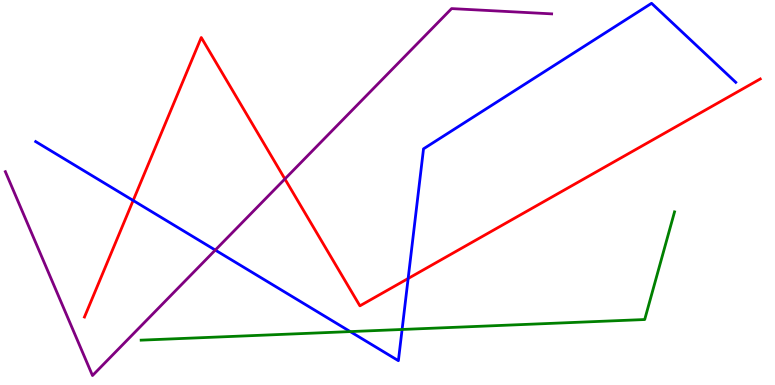[{'lines': ['blue', 'red'], 'intersections': [{'x': 1.72, 'y': 4.79}, {'x': 5.27, 'y': 2.77}]}, {'lines': ['green', 'red'], 'intersections': []}, {'lines': ['purple', 'red'], 'intersections': [{'x': 3.68, 'y': 5.35}]}, {'lines': ['blue', 'green'], 'intersections': [{'x': 4.52, 'y': 1.39}, {'x': 5.19, 'y': 1.44}]}, {'lines': ['blue', 'purple'], 'intersections': [{'x': 2.78, 'y': 3.5}]}, {'lines': ['green', 'purple'], 'intersections': []}]